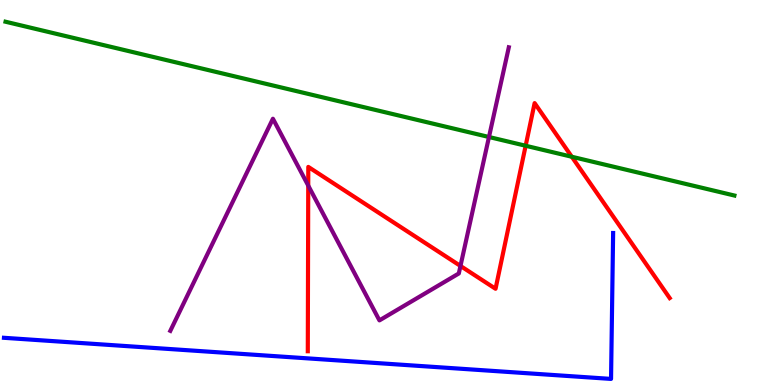[{'lines': ['blue', 'red'], 'intersections': []}, {'lines': ['green', 'red'], 'intersections': [{'x': 6.78, 'y': 6.21}, {'x': 7.38, 'y': 5.93}]}, {'lines': ['purple', 'red'], 'intersections': [{'x': 3.98, 'y': 5.18}, {'x': 5.94, 'y': 3.09}]}, {'lines': ['blue', 'green'], 'intersections': []}, {'lines': ['blue', 'purple'], 'intersections': []}, {'lines': ['green', 'purple'], 'intersections': [{'x': 6.31, 'y': 6.44}]}]